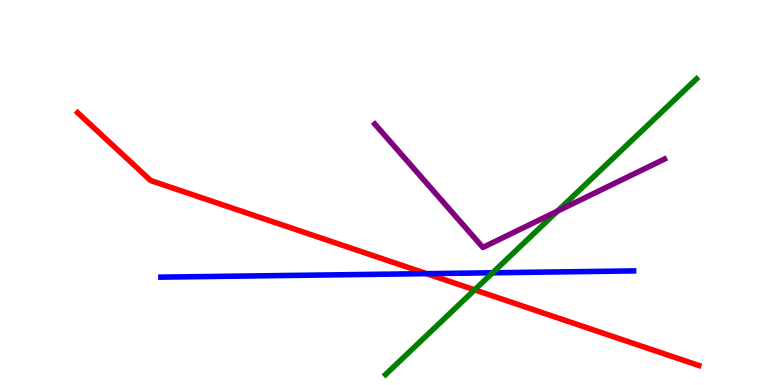[{'lines': ['blue', 'red'], 'intersections': [{'x': 5.5, 'y': 2.89}]}, {'lines': ['green', 'red'], 'intersections': [{'x': 6.12, 'y': 2.47}]}, {'lines': ['purple', 'red'], 'intersections': []}, {'lines': ['blue', 'green'], 'intersections': [{'x': 6.36, 'y': 2.91}]}, {'lines': ['blue', 'purple'], 'intersections': []}, {'lines': ['green', 'purple'], 'intersections': [{'x': 7.19, 'y': 4.51}]}]